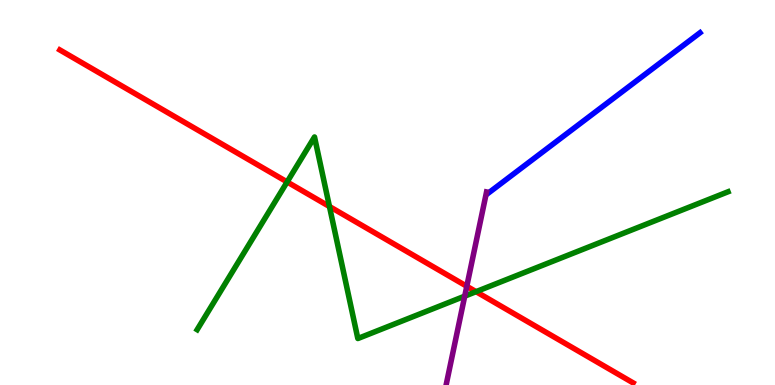[{'lines': ['blue', 'red'], 'intersections': []}, {'lines': ['green', 'red'], 'intersections': [{'x': 3.7, 'y': 5.27}, {'x': 4.25, 'y': 4.64}, {'x': 6.14, 'y': 2.42}]}, {'lines': ['purple', 'red'], 'intersections': [{'x': 6.02, 'y': 2.56}]}, {'lines': ['blue', 'green'], 'intersections': []}, {'lines': ['blue', 'purple'], 'intersections': []}, {'lines': ['green', 'purple'], 'intersections': [{'x': 6.0, 'y': 2.31}]}]